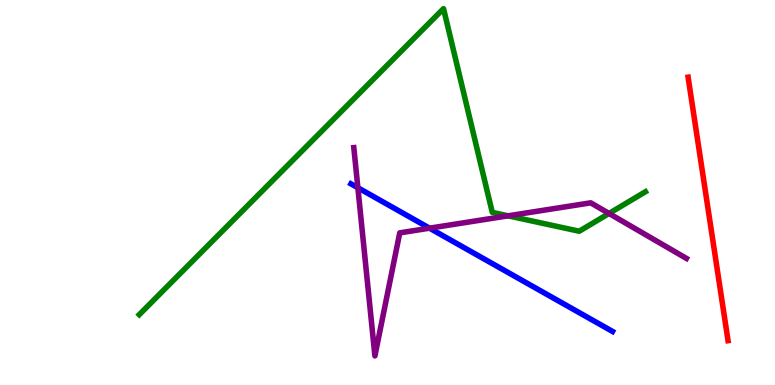[{'lines': ['blue', 'red'], 'intersections': []}, {'lines': ['green', 'red'], 'intersections': []}, {'lines': ['purple', 'red'], 'intersections': []}, {'lines': ['blue', 'green'], 'intersections': []}, {'lines': ['blue', 'purple'], 'intersections': [{'x': 4.62, 'y': 5.12}, {'x': 5.54, 'y': 4.07}]}, {'lines': ['green', 'purple'], 'intersections': [{'x': 6.56, 'y': 4.39}, {'x': 7.86, 'y': 4.46}]}]